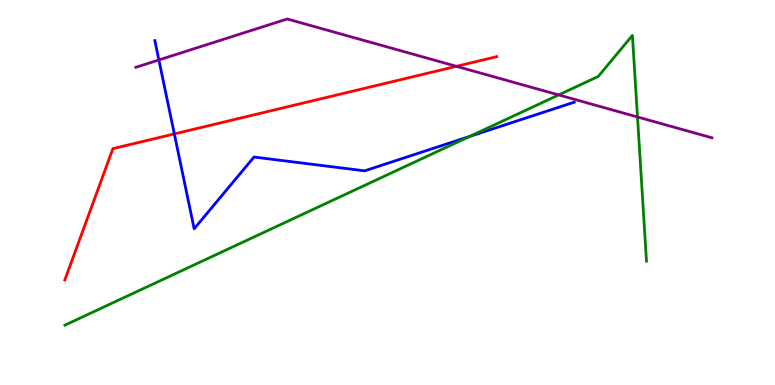[{'lines': ['blue', 'red'], 'intersections': [{'x': 2.25, 'y': 6.52}]}, {'lines': ['green', 'red'], 'intersections': []}, {'lines': ['purple', 'red'], 'intersections': [{'x': 5.89, 'y': 8.28}]}, {'lines': ['blue', 'green'], 'intersections': [{'x': 6.06, 'y': 6.46}]}, {'lines': ['blue', 'purple'], 'intersections': [{'x': 2.05, 'y': 8.44}]}, {'lines': ['green', 'purple'], 'intersections': [{'x': 7.21, 'y': 7.53}, {'x': 8.23, 'y': 6.96}]}]